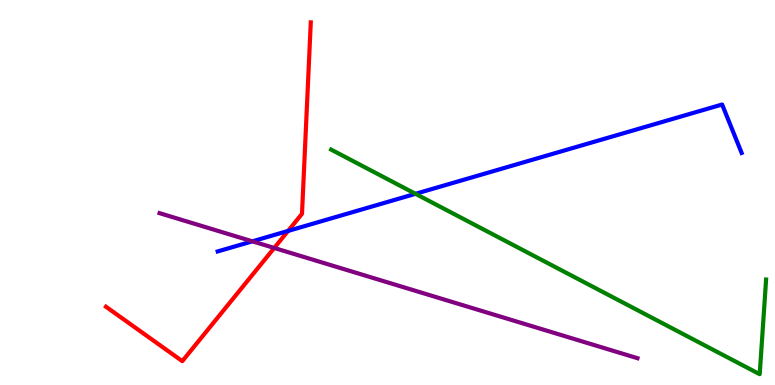[{'lines': ['blue', 'red'], 'intersections': [{'x': 3.72, 'y': 4.0}]}, {'lines': ['green', 'red'], 'intersections': []}, {'lines': ['purple', 'red'], 'intersections': [{'x': 3.54, 'y': 3.56}]}, {'lines': ['blue', 'green'], 'intersections': [{'x': 5.36, 'y': 4.97}]}, {'lines': ['blue', 'purple'], 'intersections': [{'x': 3.26, 'y': 3.73}]}, {'lines': ['green', 'purple'], 'intersections': []}]